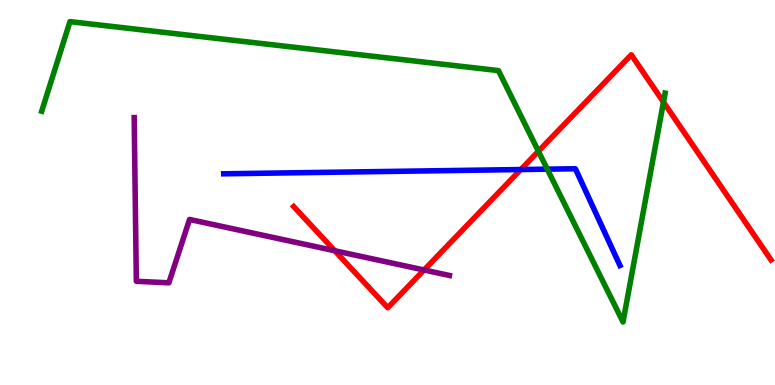[{'lines': ['blue', 'red'], 'intersections': [{'x': 6.72, 'y': 5.6}]}, {'lines': ['green', 'red'], 'intersections': [{'x': 6.95, 'y': 6.07}, {'x': 8.56, 'y': 7.35}]}, {'lines': ['purple', 'red'], 'intersections': [{'x': 4.32, 'y': 3.49}, {'x': 5.47, 'y': 2.99}]}, {'lines': ['blue', 'green'], 'intersections': [{'x': 7.06, 'y': 5.61}]}, {'lines': ['blue', 'purple'], 'intersections': []}, {'lines': ['green', 'purple'], 'intersections': []}]